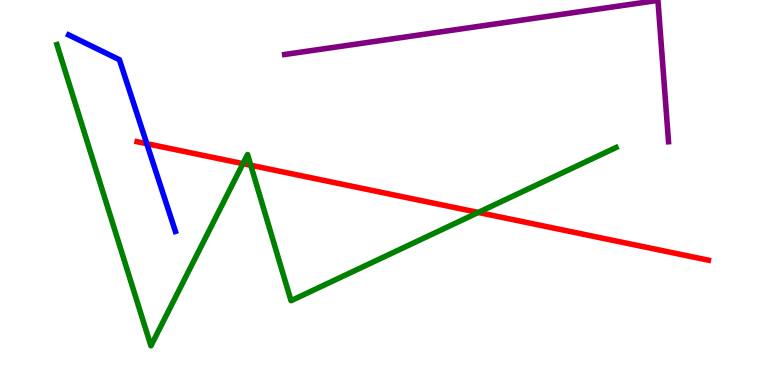[{'lines': ['blue', 'red'], 'intersections': [{'x': 1.89, 'y': 6.27}]}, {'lines': ['green', 'red'], 'intersections': [{'x': 3.13, 'y': 5.75}, {'x': 3.24, 'y': 5.71}, {'x': 6.17, 'y': 4.48}]}, {'lines': ['purple', 'red'], 'intersections': []}, {'lines': ['blue', 'green'], 'intersections': []}, {'lines': ['blue', 'purple'], 'intersections': []}, {'lines': ['green', 'purple'], 'intersections': []}]